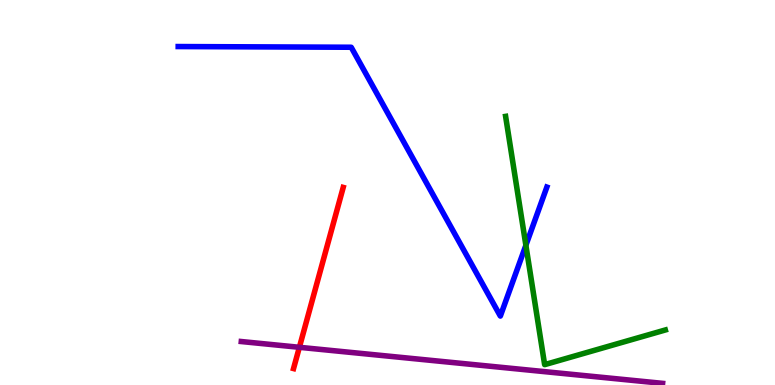[{'lines': ['blue', 'red'], 'intersections': []}, {'lines': ['green', 'red'], 'intersections': []}, {'lines': ['purple', 'red'], 'intersections': [{'x': 3.86, 'y': 0.979}]}, {'lines': ['blue', 'green'], 'intersections': [{'x': 6.79, 'y': 3.63}]}, {'lines': ['blue', 'purple'], 'intersections': []}, {'lines': ['green', 'purple'], 'intersections': []}]